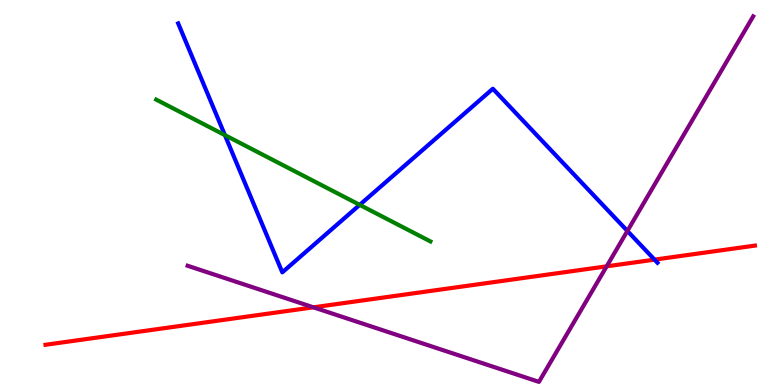[{'lines': ['blue', 'red'], 'intersections': [{'x': 8.45, 'y': 3.26}]}, {'lines': ['green', 'red'], 'intersections': []}, {'lines': ['purple', 'red'], 'intersections': [{'x': 4.04, 'y': 2.02}, {'x': 7.83, 'y': 3.08}]}, {'lines': ['blue', 'green'], 'intersections': [{'x': 2.9, 'y': 6.49}, {'x': 4.64, 'y': 4.68}]}, {'lines': ['blue', 'purple'], 'intersections': [{'x': 8.1, 'y': 4.0}]}, {'lines': ['green', 'purple'], 'intersections': []}]